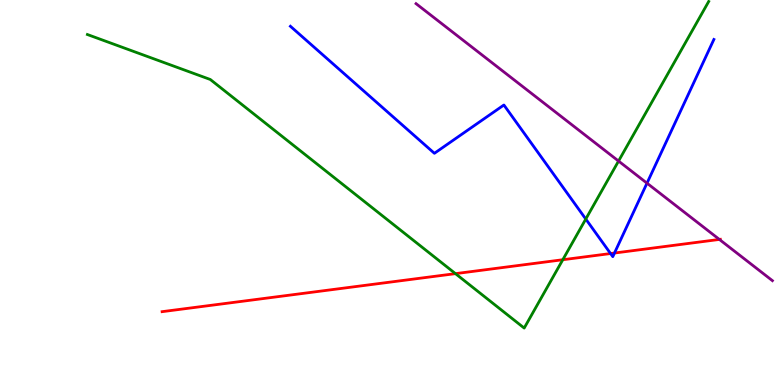[{'lines': ['blue', 'red'], 'intersections': [{'x': 7.88, 'y': 3.41}, {'x': 7.93, 'y': 3.43}]}, {'lines': ['green', 'red'], 'intersections': [{'x': 5.88, 'y': 2.89}, {'x': 7.26, 'y': 3.25}]}, {'lines': ['purple', 'red'], 'intersections': [{'x': 9.28, 'y': 3.78}]}, {'lines': ['blue', 'green'], 'intersections': [{'x': 7.56, 'y': 4.31}]}, {'lines': ['blue', 'purple'], 'intersections': [{'x': 8.35, 'y': 5.24}]}, {'lines': ['green', 'purple'], 'intersections': [{'x': 7.98, 'y': 5.82}]}]